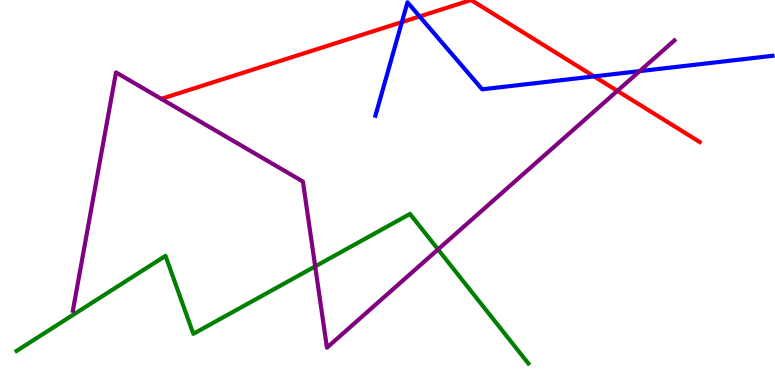[{'lines': ['blue', 'red'], 'intersections': [{'x': 5.19, 'y': 9.43}, {'x': 5.41, 'y': 9.57}, {'x': 7.67, 'y': 8.02}]}, {'lines': ['green', 'red'], 'intersections': []}, {'lines': ['purple', 'red'], 'intersections': [{'x': 7.97, 'y': 7.64}]}, {'lines': ['blue', 'green'], 'intersections': []}, {'lines': ['blue', 'purple'], 'intersections': [{'x': 8.25, 'y': 8.15}]}, {'lines': ['green', 'purple'], 'intersections': [{'x': 4.07, 'y': 3.08}, {'x': 5.65, 'y': 3.52}]}]